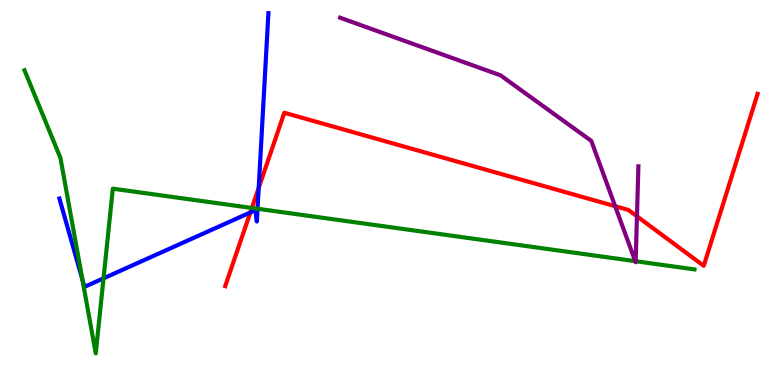[{'lines': ['blue', 'red'], 'intersections': [{'x': 3.23, 'y': 4.48}, {'x': 3.34, 'y': 5.12}]}, {'lines': ['green', 'red'], 'intersections': [{'x': 3.25, 'y': 4.6}]}, {'lines': ['purple', 'red'], 'intersections': [{'x': 7.94, 'y': 4.64}, {'x': 8.22, 'y': 4.38}]}, {'lines': ['blue', 'green'], 'intersections': [{'x': 1.06, 'y': 2.73}, {'x': 1.34, 'y': 2.77}, {'x': 3.32, 'y': 4.58}]}, {'lines': ['blue', 'purple'], 'intersections': []}, {'lines': ['green', 'purple'], 'intersections': [{'x': 8.2, 'y': 3.22}, {'x': 8.2, 'y': 3.21}]}]